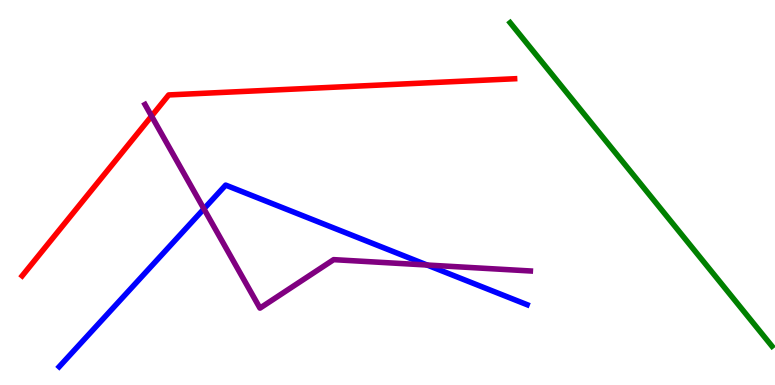[{'lines': ['blue', 'red'], 'intersections': []}, {'lines': ['green', 'red'], 'intersections': []}, {'lines': ['purple', 'red'], 'intersections': [{'x': 1.96, 'y': 6.98}]}, {'lines': ['blue', 'green'], 'intersections': []}, {'lines': ['blue', 'purple'], 'intersections': [{'x': 2.63, 'y': 4.58}, {'x': 5.51, 'y': 3.12}]}, {'lines': ['green', 'purple'], 'intersections': []}]